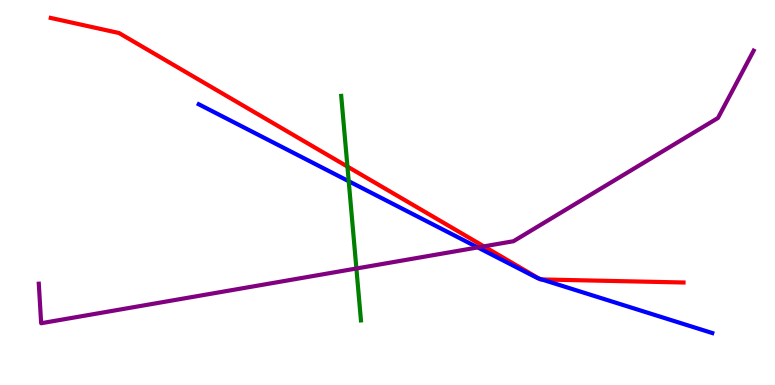[{'lines': ['blue', 'red'], 'intersections': [{'x': 6.96, 'y': 2.76}, {'x': 6.99, 'y': 2.74}]}, {'lines': ['green', 'red'], 'intersections': [{'x': 4.48, 'y': 5.67}]}, {'lines': ['purple', 'red'], 'intersections': [{'x': 6.24, 'y': 3.6}]}, {'lines': ['blue', 'green'], 'intersections': [{'x': 4.5, 'y': 5.29}]}, {'lines': ['blue', 'purple'], 'intersections': [{'x': 6.16, 'y': 3.57}]}, {'lines': ['green', 'purple'], 'intersections': [{'x': 4.6, 'y': 3.03}]}]